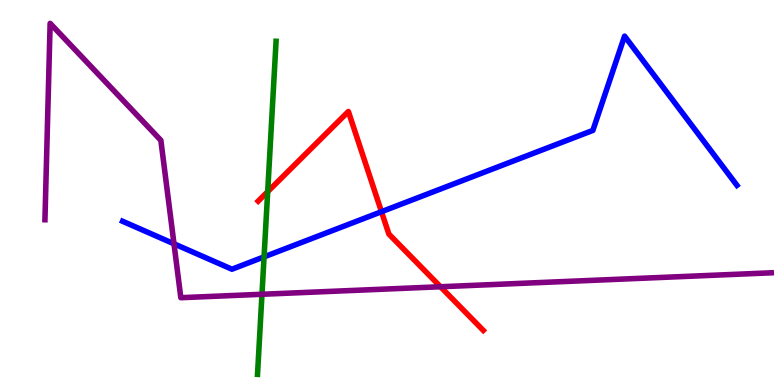[{'lines': ['blue', 'red'], 'intersections': [{'x': 4.92, 'y': 4.5}]}, {'lines': ['green', 'red'], 'intersections': [{'x': 3.45, 'y': 5.02}]}, {'lines': ['purple', 'red'], 'intersections': [{'x': 5.68, 'y': 2.55}]}, {'lines': ['blue', 'green'], 'intersections': [{'x': 3.41, 'y': 3.33}]}, {'lines': ['blue', 'purple'], 'intersections': [{'x': 2.24, 'y': 3.67}]}, {'lines': ['green', 'purple'], 'intersections': [{'x': 3.38, 'y': 2.36}]}]